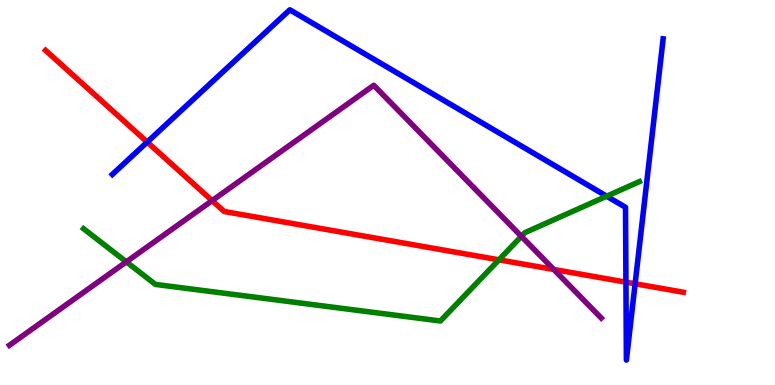[{'lines': ['blue', 'red'], 'intersections': [{'x': 1.9, 'y': 6.31}, {'x': 8.08, 'y': 2.67}, {'x': 8.19, 'y': 2.63}]}, {'lines': ['green', 'red'], 'intersections': [{'x': 6.44, 'y': 3.25}]}, {'lines': ['purple', 'red'], 'intersections': [{'x': 2.74, 'y': 4.79}, {'x': 7.15, 'y': 3.0}]}, {'lines': ['blue', 'green'], 'intersections': [{'x': 7.83, 'y': 4.9}]}, {'lines': ['blue', 'purple'], 'intersections': []}, {'lines': ['green', 'purple'], 'intersections': [{'x': 1.63, 'y': 3.2}, {'x': 6.73, 'y': 3.86}]}]